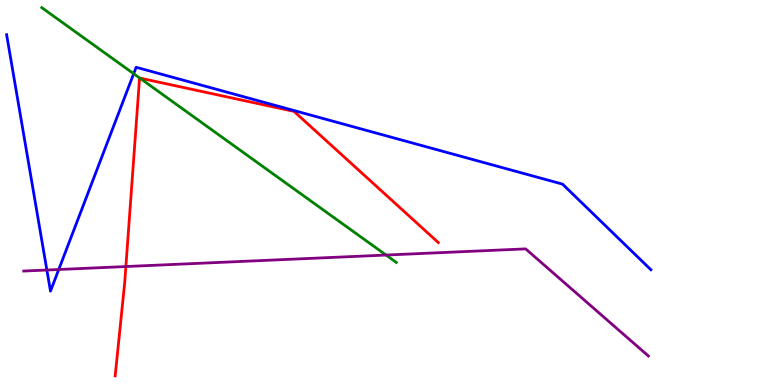[{'lines': ['blue', 'red'], 'intersections': []}, {'lines': ['green', 'red'], 'intersections': [{'x': 1.8, 'y': 7.97}]}, {'lines': ['purple', 'red'], 'intersections': [{'x': 1.62, 'y': 3.08}]}, {'lines': ['blue', 'green'], 'intersections': [{'x': 1.73, 'y': 8.09}]}, {'lines': ['blue', 'purple'], 'intersections': [{'x': 0.605, 'y': 2.99}, {'x': 0.758, 'y': 3.0}]}, {'lines': ['green', 'purple'], 'intersections': [{'x': 4.98, 'y': 3.38}]}]